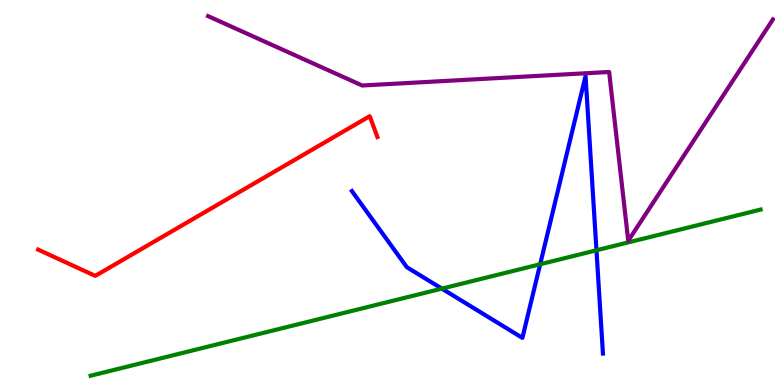[{'lines': ['blue', 'red'], 'intersections': []}, {'lines': ['green', 'red'], 'intersections': []}, {'lines': ['purple', 'red'], 'intersections': []}, {'lines': ['blue', 'green'], 'intersections': [{'x': 5.7, 'y': 2.5}, {'x': 6.97, 'y': 3.14}, {'x': 7.7, 'y': 3.5}]}, {'lines': ['blue', 'purple'], 'intersections': []}, {'lines': ['green', 'purple'], 'intersections': []}]